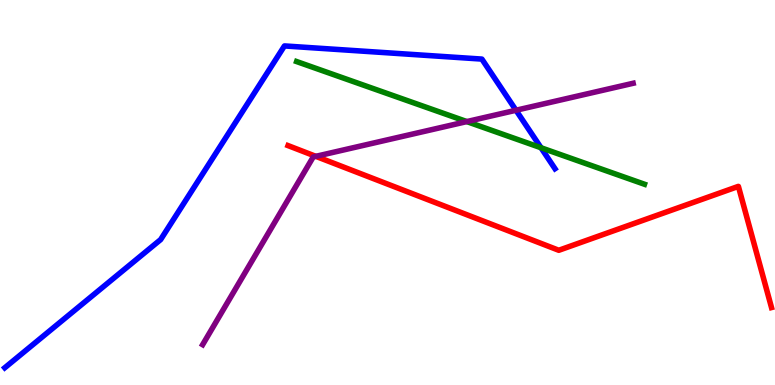[{'lines': ['blue', 'red'], 'intersections': []}, {'lines': ['green', 'red'], 'intersections': []}, {'lines': ['purple', 'red'], 'intersections': [{'x': 4.08, 'y': 5.94}]}, {'lines': ['blue', 'green'], 'intersections': [{'x': 6.98, 'y': 6.16}]}, {'lines': ['blue', 'purple'], 'intersections': [{'x': 6.66, 'y': 7.14}]}, {'lines': ['green', 'purple'], 'intersections': [{'x': 6.02, 'y': 6.84}]}]